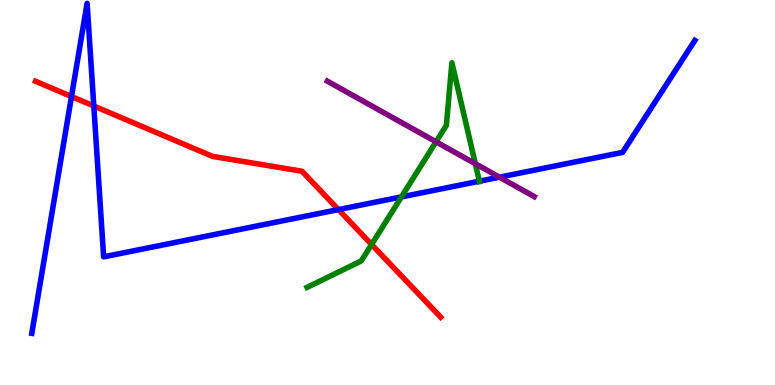[{'lines': ['blue', 'red'], 'intersections': [{'x': 0.922, 'y': 7.49}, {'x': 1.21, 'y': 7.25}, {'x': 4.37, 'y': 4.56}]}, {'lines': ['green', 'red'], 'intersections': [{'x': 4.79, 'y': 3.65}]}, {'lines': ['purple', 'red'], 'intersections': []}, {'lines': ['blue', 'green'], 'intersections': [{'x': 5.18, 'y': 4.89}, {'x': 6.19, 'y': 5.29}]}, {'lines': ['blue', 'purple'], 'intersections': [{'x': 6.44, 'y': 5.4}]}, {'lines': ['green', 'purple'], 'intersections': [{'x': 5.63, 'y': 6.32}, {'x': 6.13, 'y': 5.75}]}]